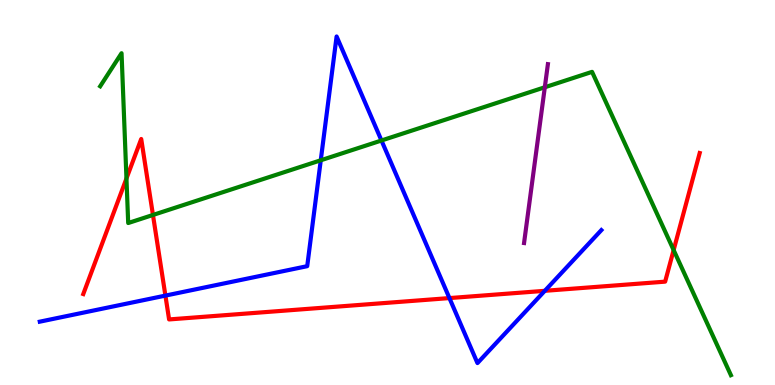[{'lines': ['blue', 'red'], 'intersections': [{'x': 2.13, 'y': 2.32}, {'x': 5.8, 'y': 2.26}, {'x': 7.03, 'y': 2.45}]}, {'lines': ['green', 'red'], 'intersections': [{'x': 1.63, 'y': 5.36}, {'x': 1.97, 'y': 4.42}, {'x': 8.69, 'y': 3.51}]}, {'lines': ['purple', 'red'], 'intersections': []}, {'lines': ['blue', 'green'], 'intersections': [{'x': 4.14, 'y': 5.84}, {'x': 4.92, 'y': 6.35}]}, {'lines': ['blue', 'purple'], 'intersections': []}, {'lines': ['green', 'purple'], 'intersections': [{'x': 7.03, 'y': 7.73}]}]